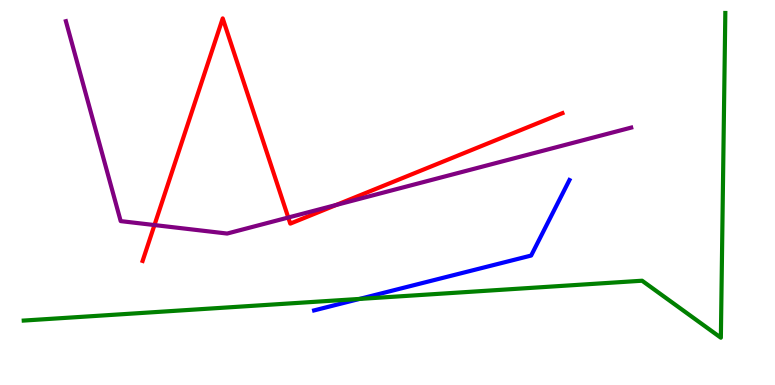[{'lines': ['blue', 'red'], 'intersections': []}, {'lines': ['green', 'red'], 'intersections': []}, {'lines': ['purple', 'red'], 'intersections': [{'x': 1.99, 'y': 4.15}, {'x': 3.72, 'y': 4.35}, {'x': 4.34, 'y': 4.68}]}, {'lines': ['blue', 'green'], 'intersections': [{'x': 4.64, 'y': 2.24}]}, {'lines': ['blue', 'purple'], 'intersections': []}, {'lines': ['green', 'purple'], 'intersections': []}]